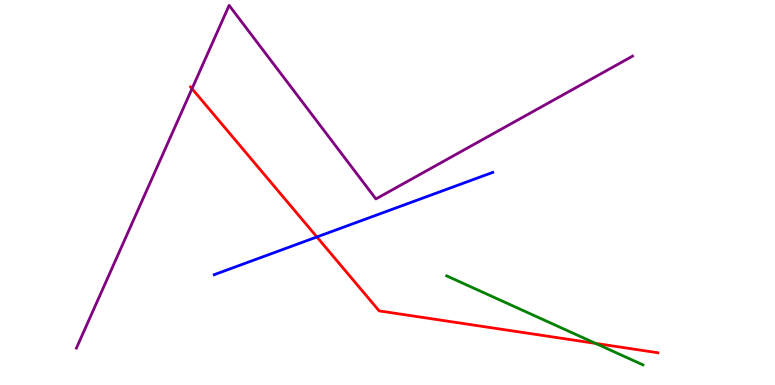[{'lines': ['blue', 'red'], 'intersections': [{'x': 4.09, 'y': 3.85}]}, {'lines': ['green', 'red'], 'intersections': [{'x': 7.68, 'y': 1.08}]}, {'lines': ['purple', 'red'], 'intersections': [{'x': 2.48, 'y': 7.7}]}, {'lines': ['blue', 'green'], 'intersections': []}, {'lines': ['blue', 'purple'], 'intersections': []}, {'lines': ['green', 'purple'], 'intersections': []}]